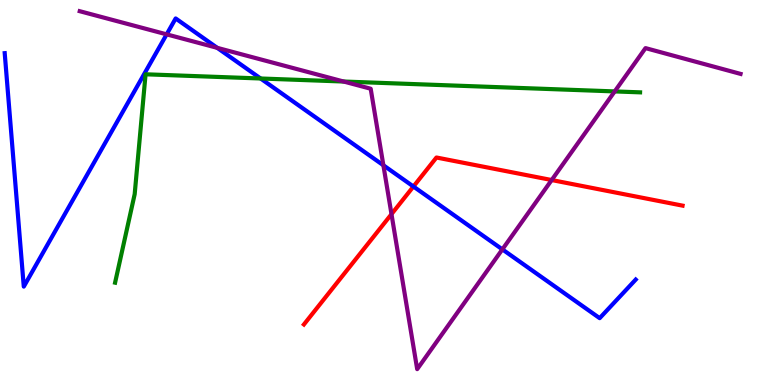[{'lines': ['blue', 'red'], 'intersections': [{'x': 5.33, 'y': 5.16}]}, {'lines': ['green', 'red'], 'intersections': []}, {'lines': ['purple', 'red'], 'intersections': [{'x': 5.05, 'y': 4.44}, {'x': 7.12, 'y': 5.32}]}, {'lines': ['blue', 'green'], 'intersections': [{'x': 3.36, 'y': 7.96}]}, {'lines': ['blue', 'purple'], 'intersections': [{'x': 2.15, 'y': 9.11}, {'x': 2.8, 'y': 8.76}, {'x': 4.95, 'y': 5.71}, {'x': 6.48, 'y': 3.52}]}, {'lines': ['green', 'purple'], 'intersections': [{'x': 4.43, 'y': 7.88}, {'x': 7.93, 'y': 7.63}]}]